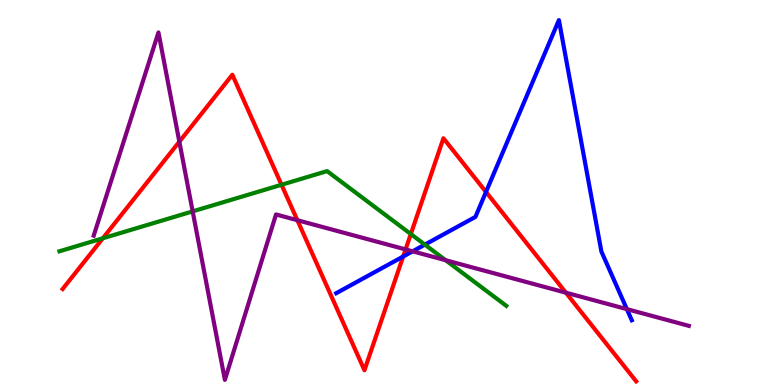[{'lines': ['blue', 'red'], 'intersections': [{'x': 5.2, 'y': 3.34}, {'x': 6.27, 'y': 5.01}]}, {'lines': ['green', 'red'], 'intersections': [{'x': 1.33, 'y': 3.81}, {'x': 3.63, 'y': 5.2}, {'x': 5.3, 'y': 3.92}]}, {'lines': ['purple', 'red'], 'intersections': [{'x': 2.31, 'y': 6.32}, {'x': 3.84, 'y': 4.28}, {'x': 5.23, 'y': 3.52}, {'x': 7.3, 'y': 2.4}]}, {'lines': ['blue', 'green'], 'intersections': [{'x': 5.48, 'y': 3.65}]}, {'lines': ['blue', 'purple'], 'intersections': [{'x': 5.32, 'y': 3.47}, {'x': 8.09, 'y': 1.97}]}, {'lines': ['green', 'purple'], 'intersections': [{'x': 2.49, 'y': 4.51}, {'x': 5.75, 'y': 3.24}]}]